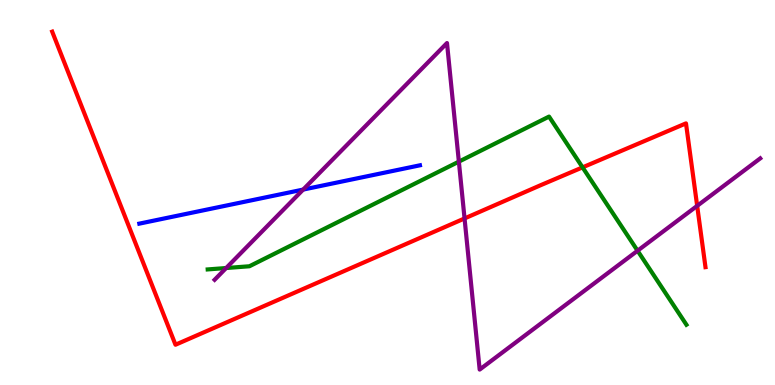[{'lines': ['blue', 'red'], 'intersections': []}, {'lines': ['green', 'red'], 'intersections': [{'x': 7.52, 'y': 5.65}]}, {'lines': ['purple', 'red'], 'intersections': [{'x': 5.99, 'y': 4.33}, {'x': 9.0, 'y': 4.65}]}, {'lines': ['blue', 'green'], 'intersections': []}, {'lines': ['blue', 'purple'], 'intersections': [{'x': 3.91, 'y': 5.08}]}, {'lines': ['green', 'purple'], 'intersections': [{'x': 2.92, 'y': 3.04}, {'x': 5.92, 'y': 5.8}, {'x': 8.23, 'y': 3.49}]}]